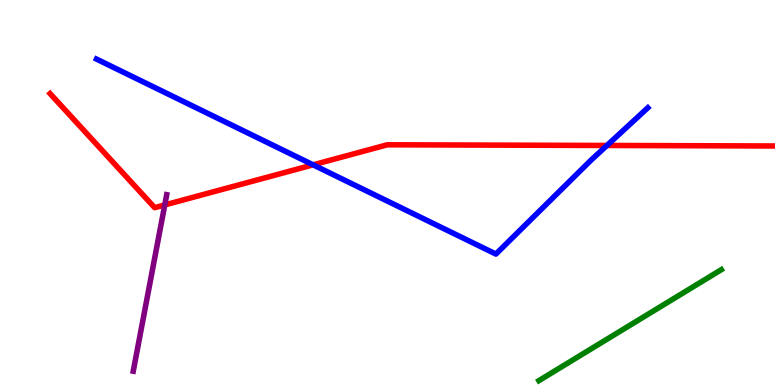[{'lines': ['blue', 'red'], 'intersections': [{'x': 4.04, 'y': 5.72}, {'x': 7.83, 'y': 6.22}]}, {'lines': ['green', 'red'], 'intersections': []}, {'lines': ['purple', 'red'], 'intersections': [{'x': 2.13, 'y': 4.68}]}, {'lines': ['blue', 'green'], 'intersections': []}, {'lines': ['blue', 'purple'], 'intersections': []}, {'lines': ['green', 'purple'], 'intersections': []}]